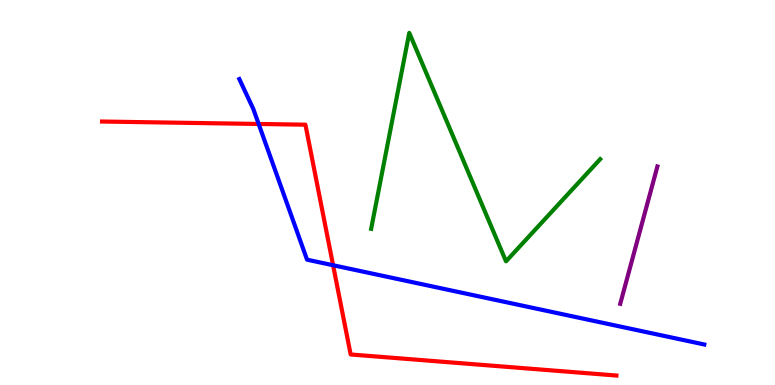[{'lines': ['blue', 'red'], 'intersections': [{'x': 3.34, 'y': 6.78}, {'x': 4.3, 'y': 3.11}]}, {'lines': ['green', 'red'], 'intersections': []}, {'lines': ['purple', 'red'], 'intersections': []}, {'lines': ['blue', 'green'], 'intersections': []}, {'lines': ['blue', 'purple'], 'intersections': []}, {'lines': ['green', 'purple'], 'intersections': []}]